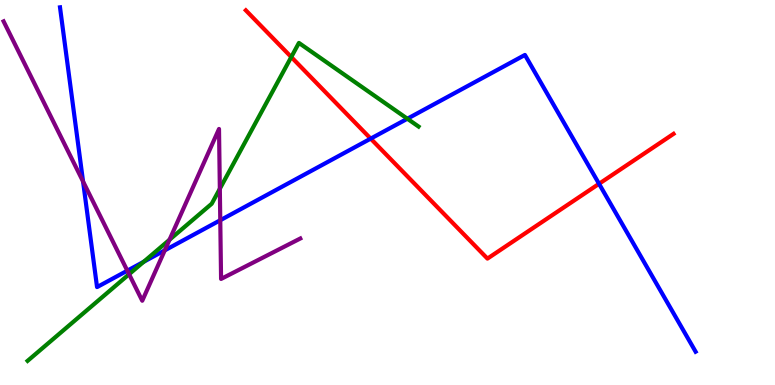[{'lines': ['blue', 'red'], 'intersections': [{'x': 4.78, 'y': 6.4}, {'x': 7.73, 'y': 5.23}]}, {'lines': ['green', 'red'], 'intersections': [{'x': 3.76, 'y': 8.52}]}, {'lines': ['purple', 'red'], 'intersections': []}, {'lines': ['blue', 'green'], 'intersections': [{'x': 1.85, 'y': 3.2}, {'x': 5.26, 'y': 6.92}]}, {'lines': ['blue', 'purple'], 'intersections': [{'x': 1.07, 'y': 5.29}, {'x': 1.64, 'y': 2.97}, {'x': 2.13, 'y': 3.5}, {'x': 2.84, 'y': 4.28}]}, {'lines': ['green', 'purple'], 'intersections': [{'x': 1.67, 'y': 2.88}, {'x': 2.19, 'y': 3.77}, {'x': 2.84, 'y': 5.1}]}]